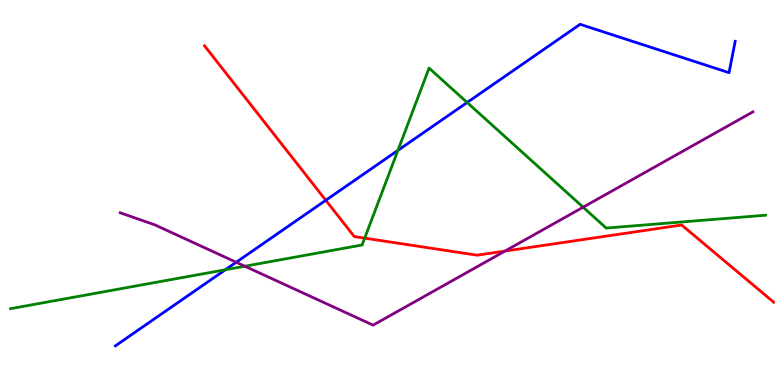[{'lines': ['blue', 'red'], 'intersections': [{'x': 4.2, 'y': 4.8}]}, {'lines': ['green', 'red'], 'intersections': [{'x': 4.71, 'y': 3.81}]}, {'lines': ['purple', 'red'], 'intersections': [{'x': 6.52, 'y': 3.48}]}, {'lines': ['blue', 'green'], 'intersections': [{'x': 2.91, 'y': 2.99}, {'x': 5.13, 'y': 6.09}, {'x': 6.03, 'y': 7.34}]}, {'lines': ['blue', 'purple'], 'intersections': [{'x': 3.05, 'y': 3.19}]}, {'lines': ['green', 'purple'], 'intersections': [{'x': 3.16, 'y': 3.09}, {'x': 7.52, 'y': 4.62}]}]